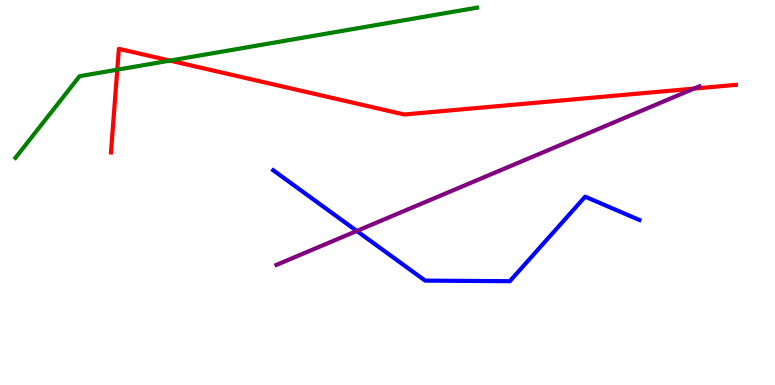[{'lines': ['blue', 'red'], 'intersections': []}, {'lines': ['green', 'red'], 'intersections': [{'x': 1.51, 'y': 8.19}, {'x': 2.19, 'y': 8.43}]}, {'lines': ['purple', 'red'], 'intersections': [{'x': 8.95, 'y': 7.7}]}, {'lines': ['blue', 'green'], 'intersections': []}, {'lines': ['blue', 'purple'], 'intersections': [{'x': 4.6, 'y': 4.0}]}, {'lines': ['green', 'purple'], 'intersections': []}]